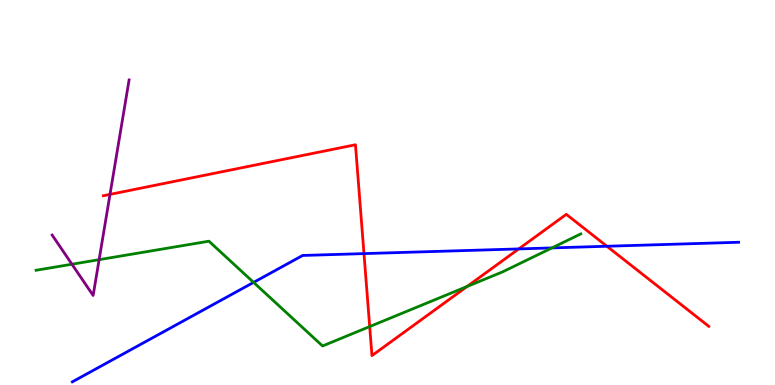[{'lines': ['blue', 'red'], 'intersections': [{'x': 4.7, 'y': 3.41}, {'x': 6.69, 'y': 3.53}, {'x': 7.83, 'y': 3.6}]}, {'lines': ['green', 'red'], 'intersections': [{'x': 4.77, 'y': 1.52}, {'x': 6.03, 'y': 2.56}]}, {'lines': ['purple', 'red'], 'intersections': [{'x': 1.42, 'y': 4.95}]}, {'lines': ['blue', 'green'], 'intersections': [{'x': 3.27, 'y': 2.67}, {'x': 7.12, 'y': 3.56}]}, {'lines': ['blue', 'purple'], 'intersections': []}, {'lines': ['green', 'purple'], 'intersections': [{'x': 0.928, 'y': 3.14}, {'x': 1.28, 'y': 3.26}]}]